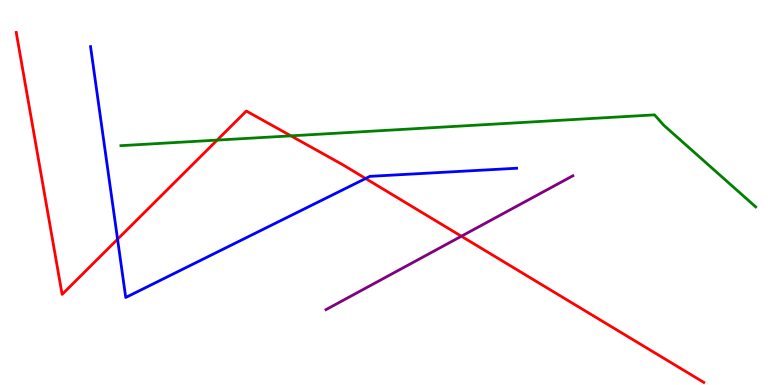[{'lines': ['blue', 'red'], 'intersections': [{'x': 1.52, 'y': 3.79}, {'x': 4.72, 'y': 5.36}]}, {'lines': ['green', 'red'], 'intersections': [{'x': 2.8, 'y': 6.36}, {'x': 3.75, 'y': 6.47}]}, {'lines': ['purple', 'red'], 'intersections': [{'x': 5.95, 'y': 3.86}]}, {'lines': ['blue', 'green'], 'intersections': []}, {'lines': ['blue', 'purple'], 'intersections': []}, {'lines': ['green', 'purple'], 'intersections': []}]